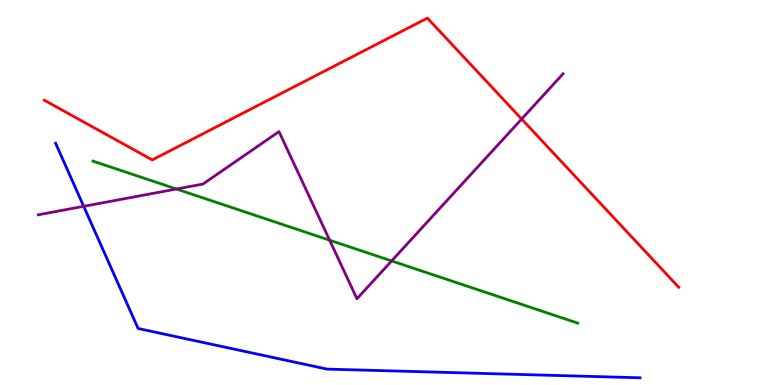[{'lines': ['blue', 'red'], 'intersections': []}, {'lines': ['green', 'red'], 'intersections': []}, {'lines': ['purple', 'red'], 'intersections': [{'x': 6.73, 'y': 6.91}]}, {'lines': ['blue', 'green'], 'intersections': []}, {'lines': ['blue', 'purple'], 'intersections': [{'x': 1.08, 'y': 4.64}]}, {'lines': ['green', 'purple'], 'intersections': [{'x': 2.28, 'y': 5.09}, {'x': 4.25, 'y': 3.76}, {'x': 5.05, 'y': 3.22}]}]